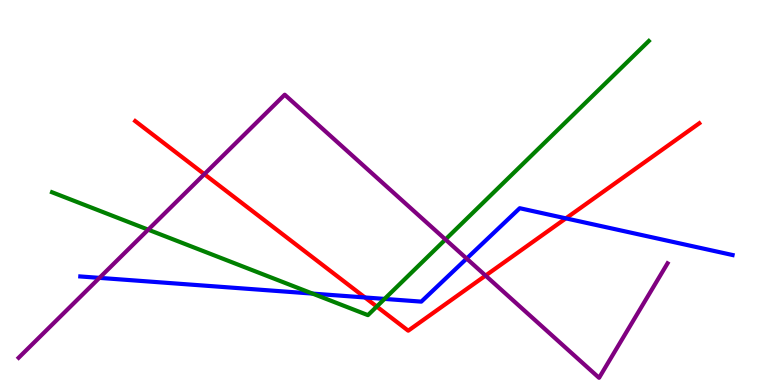[{'lines': ['blue', 'red'], 'intersections': [{'x': 4.71, 'y': 2.27}, {'x': 7.3, 'y': 4.33}]}, {'lines': ['green', 'red'], 'intersections': [{'x': 4.86, 'y': 2.04}]}, {'lines': ['purple', 'red'], 'intersections': [{'x': 2.64, 'y': 5.48}, {'x': 6.27, 'y': 2.84}]}, {'lines': ['blue', 'green'], 'intersections': [{'x': 4.03, 'y': 2.37}, {'x': 4.96, 'y': 2.24}]}, {'lines': ['blue', 'purple'], 'intersections': [{'x': 1.28, 'y': 2.78}, {'x': 6.02, 'y': 3.28}]}, {'lines': ['green', 'purple'], 'intersections': [{'x': 1.91, 'y': 4.03}, {'x': 5.75, 'y': 3.78}]}]